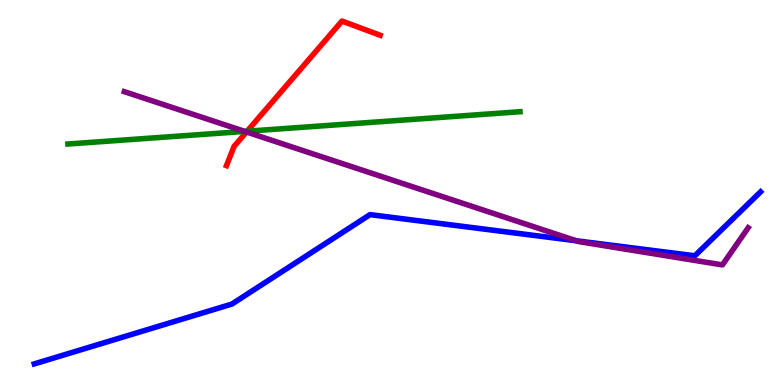[{'lines': ['blue', 'red'], 'intersections': []}, {'lines': ['green', 'red'], 'intersections': [{'x': 3.19, 'y': 6.59}]}, {'lines': ['purple', 'red'], 'intersections': [{'x': 3.18, 'y': 6.57}]}, {'lines': ['blue', 'green'], 'intersections': []}, {'lines': ['blue', 'purple'], 'intersections': [{'x': 7.44, 'y': 3.75}]}, {'lines': ['green', 'purple'], 'intersections': [{'x': 3.16, 'y': 6.59}]}]